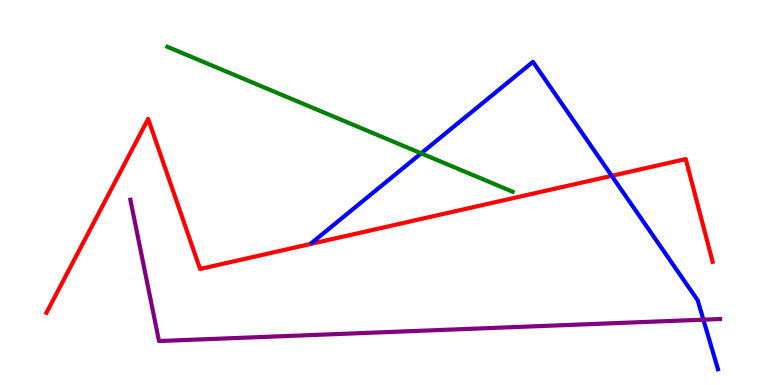[{'lines': ['blue', 'red'], 'intersections': [{'x': 7.89, 'y': 5.43}]}, {'lines': ['green', 'red'], 'intersections': []}, {'lines': ['purple', 'red'], 'intersections': []}, {'lines': ['blue', 'green'], 'intersections': [{'x': 5.43, 'y': 6.02}]}, {'lines': ['blue', 'purple'], 'intersections': [{'x': 9.08, 'y': 1.7}]}, {'lines': ['green', 'purple'], 'intersections': []}]